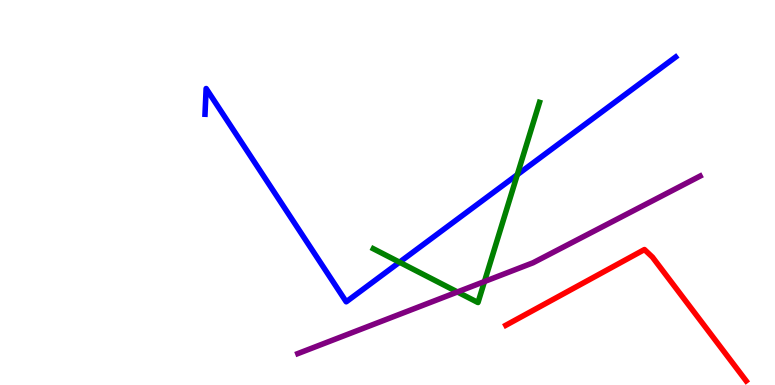[{'lines': ['blue', 'red'], 'intersections': []}, {'lines': ['green', 'red'], 'intersections': []}, {'lines': ['purple', 'red'], 'intersections': []}, {'lines': ['blue', 'green'], 'intersections': [{'x': 5.16, 'y': 3.19}, {'x': 6.67, 'y': 5.46}]}, {'lines': ['blue', 'purple'], 'intersections': []}, {'lines': ['green', 'purple'], 'intersections': [{'x': 5.9, 'y': 2.42}, {'x': 6.25, 'y': 2.69}]}]